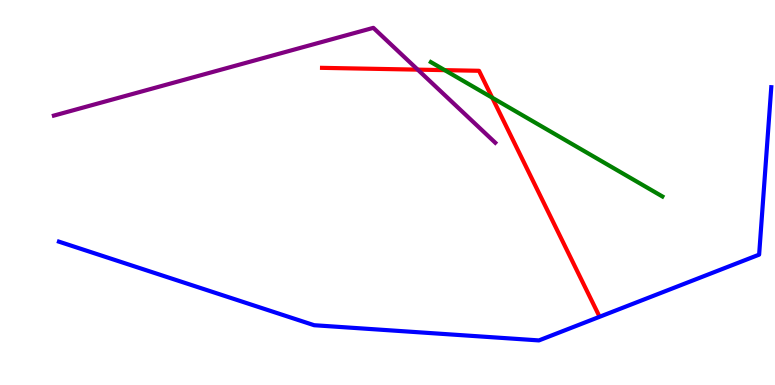[{'lines': ['blue', 'red'], 'intersections': []}, {'lines': ['green', 'red'], 'intersections': [{'x': 5.74, 'y': 8.18}, {'x': 6.35, 'y': 7.46}]}, {'lines': ['purple', 'red'], 'intersections': [{'x': 5.39, 'y': 8.19}]}, {'lines': ['blue', 'green'], 'intersections': []}, {'lines': ['blue', 'purple'], 'intersections': []}, {'lines': ['green', 'purple'], 'intersections': []}]